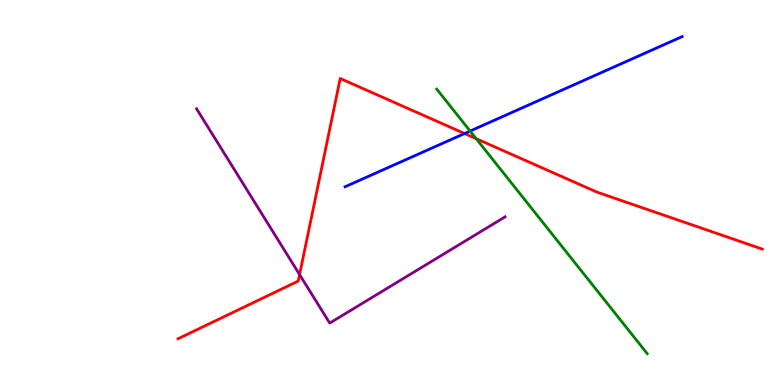[{'lines': ['blue', 'red'], 'intersections': [{'x': 5.99, 'y': 6.53}]}, {'lines': ['green', 'red'], 'intersections': [{'x': 6.14, 'y': 6.4}]}, {'lines': ['purple', 'red'], 'intersections': [{'x': 3.87, 'y': 2.87}]}, {'lines': ['blue', 'green'], 'intersections': [{'x': 6.07, 'y': 6.6}]}, {'lines': ['blue', 'purple'], 'intersections': []}, {'lines': ['green', 'purple'], 'intersections': []}]